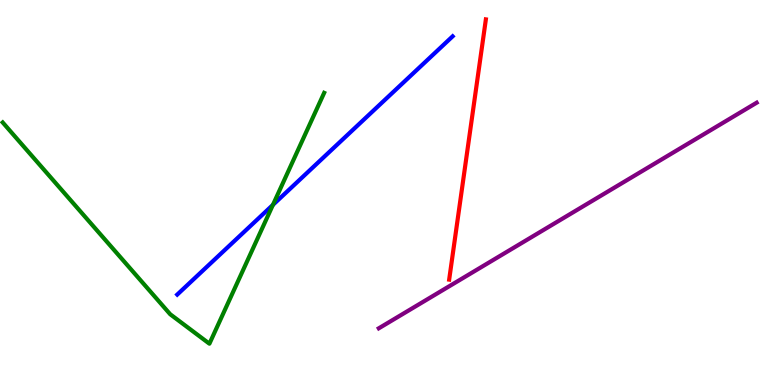[{'lines': ['blue', 'red'], 'intersections': []}, {'lines': ['green', 'red'], 'intersections': []}, {'lines': ['purple', 'red'], 'intersections': []}, {'lines': ['blue', 'green'], 'intersections': [{'x': 3.52, 'y': 4.68}]}, {'lines': ['blue', 'purple'], 'intersections': []}, {'lines': ['green', 'purple'], 'intersections': []}]